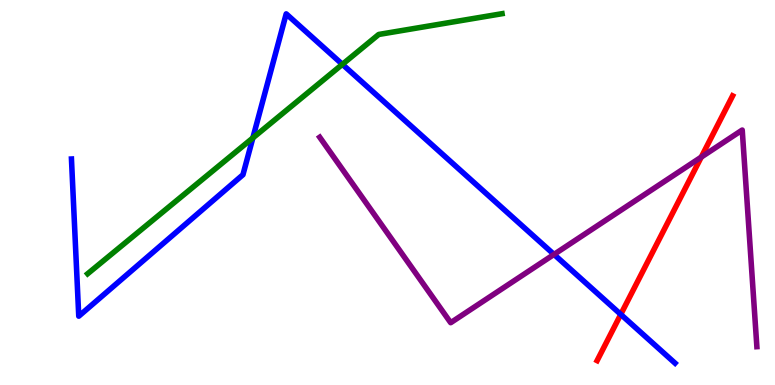[{'lines': ['blue', 'red'], 'intersections': [{'x': 8.01, 'y': 1.83}]}, {'lines': ['green', 'red'], 'intersections': []}, {'lines': ['purple', 'red'], 'intersections': [{'x': 9.05, 'y': 5.92}]}, {'lines': ['blue', 'green'], 'intersections': [{'x': 3.26, 'y': 6.42}, {'x': 4.42, 'y': 8.33}]}, {'lines': ['blue', 'purple'], 'intersections': [{'x': 7.15, 'y': 3.39}]}, {'lines': ['green', 'purple'], 'intersections': []}]